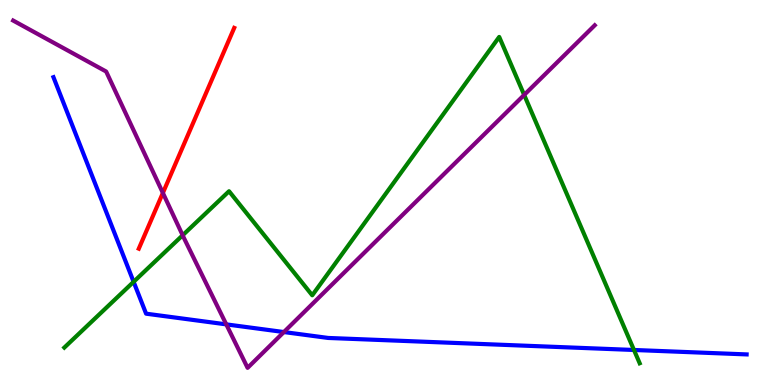[{'lines': ['blue', 'red'], 'intersections': []}, {'lines': ['green', 'red'], 'intersections': []}, {'lines': ['purple', 'red'], 'intersections': [{'x': 2.1, 'y': 4.99}]}, {'lines': ['blue', 'green'], 'intersections': [{'x': 1.72, 'y': 2.68}, {'x': 8.18, 'y': 0.91}]}, {'lines': ['blue', 'purple'], 'intersections': [{'x': 2.92, 'y': 1.57}, {'x': 3.66, 'y': 1.38}]}, {'lines': ['green', 'purple'], 'intersections': [{'x': 2.36, 'y': 3.89}, {'x': 6.76, 'y': 7.53}]}]